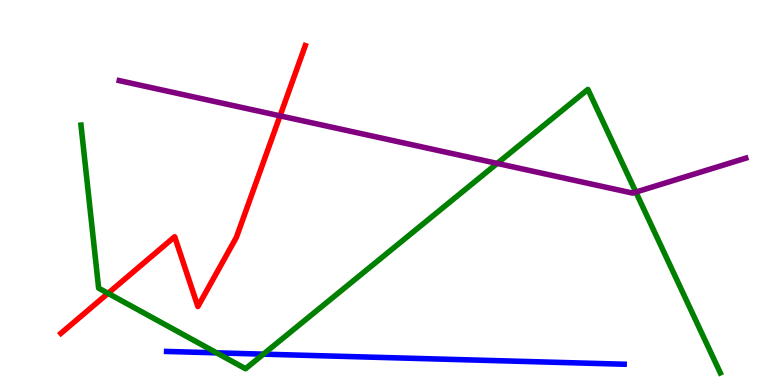[{'lines': ['blue', 'red'], 'intersections': []}, {'lines': ['green', 'red'], 'intersections': [{'x': 1.39, 'y': 2.38}]}, {'lines': ['purple', 'red'], 'intersections': [{'x': 3.61, 'y': 6.99}]}, {'lines': ['blue', 'green'], 'intersections': [{'x': 2.79, 'y': 0.835}, {'x': 3.4, 'y': 0.801}]}, {'lines': ['blue', 'purple'], 'intersections': []}, {'lines': ['green', 'purple'], 'intersections': [{'x': 6.42, 'y': 5.76}, {'x': 8.2, 'y': 5.01}]}]